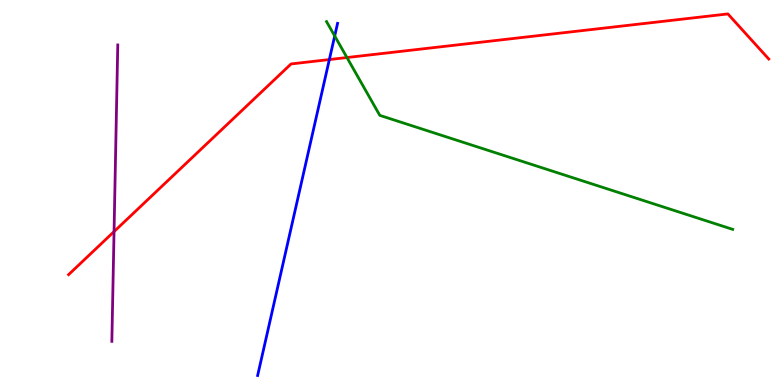[{'lines': ['blue', 'red'], 'intersections': [{'x': 4.25, 'y': 8.45}]}, {'lines': ['green', 'red'], 'intersections': [{'x': 4.48, 'y': 8.51}]}, {'lines': ['purple', 'red'], 'intersections': [{'x': 1.47, 'y': 3.98}]}, {'lines': ['blue', 'green'], 'intersections': [{'x': 4.32, 'y': 9.07}]}, {'lines': ['blue', 'purple'], 'intersections': []}, {'lines': ['green', 'purple'], 'intersections': []}]